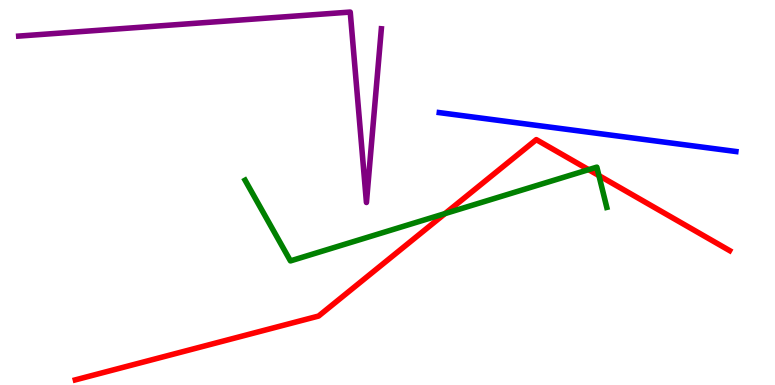[{'lines': ['blue', 'red'], 'intersections': []}, {'lines': ['green', 'red'], 'intersections': [{'x': 5.74, 'y': 4.45}, {'x': 7.59, 'y': 5.59}, {'x': 7.73, 'y': 5.44}]}, {'lines': ['purple', 'red'], 'intersections': []}, {'lines': ['blue', 'green'], 'intersections': []}, {'lines': ['blue', 'purple'], 'intersections': []}, {'lines': ['green', 'purple'], 'intersections': []}]